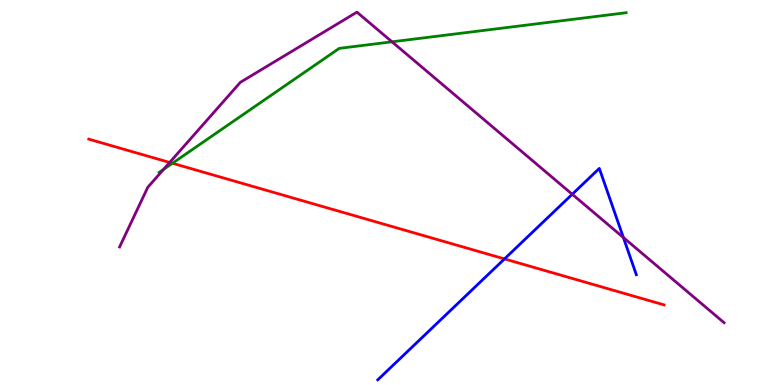[{'lines': ['blue', 'red'], 'intersections': [{'x': 6.51, 'y': 3.28}]}, {'lines': ['green', 'red'], 'intersections': [{'x': 2.23, 'y': 5.76}]}, {'lines': ['purple', 'red'], 'intersections': [{'x': 2.19, 'y': 5.78}]}, {'lines': ['blue', 'green'], 'intersections': []}, {'lines': ['blue', 'purple'], 'intersections': [{'x': 7.38, 'y': 4.95}, {'x': 8.04, 'y': 3.83}]}, {'lines': ['green', 'purple'], 'intersections': [{'x': 2.11, 'y': 5.6}, {'x': 5.06, 'y': 8.91}]}]